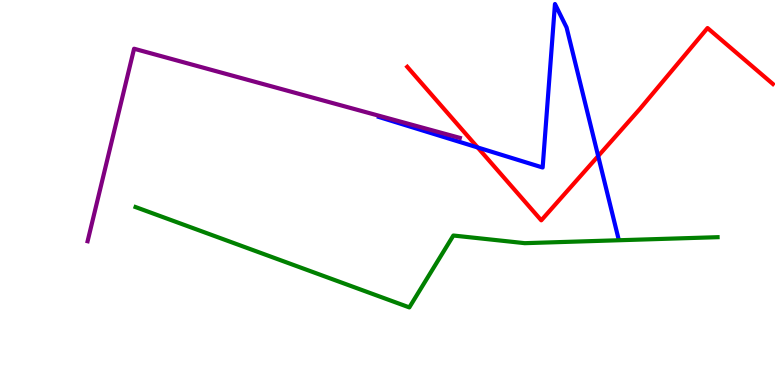[{'lines': ['blue', 'red'], 'intersections': [{'x': 6.16, 'y': 6.17}, {'x': 7.72, 'y': 5.95}]}, {'lines': ['green', 'red'], 'intersections': []}, {'lines': ['purple', 'red'], 'intersections': []}, {'lines': ['blue', 'green'], 'intersections': []}, {'lines': ['blue', 'purple'], 'intersections': []}, {'lines': ['green', 'purple'], 'intersections': []}]